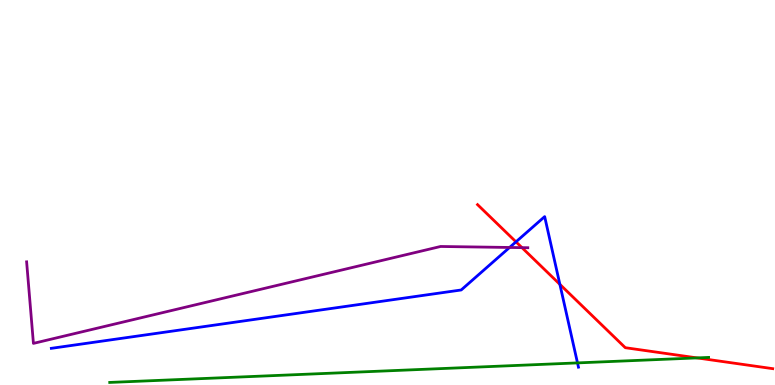[{'lines': ['blue', 'red'], 'intersections': [{'x': 6.66, 'y': 3.72}, {'x': 7.22, 'y': 2.61}]}, {'lines': ['green', 'red'], 'intersections': [{'x': 8.99, 'y': 0.704}]}, {'lines': ['purple', 'red'], 'intersections': [{'x': 6.74, 'y': 3.57}]}, {'lines': ['blue', 'green'], 'intersections': [{'x': 7.45, 'y': 0.574}]}, {'lines': ['blue', 'purple'], 'intersections': [{'x': 6.58, 'y': 3.57}]}, {'lines': ['green', 'purple'], 'intersections': []}]